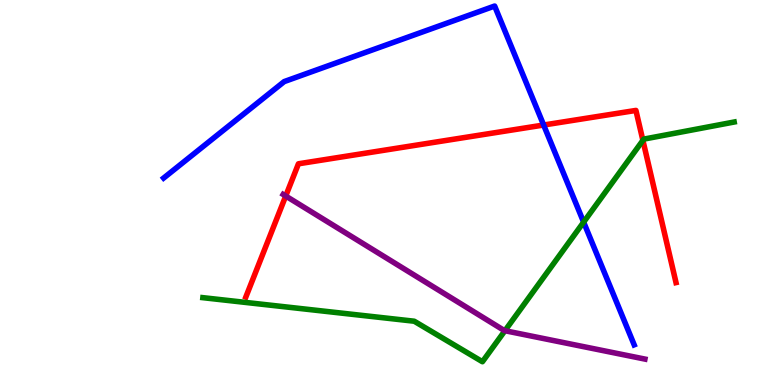[{'lines': ['blue', 'red'], 'intersections': [{'x': 7.01, 'y': 6.75}]}, {'lines': ['green', 'red'], 'intersections': [{'x': 8.3, 'y': 6.35}]}, {'lines': ['purple', 'red'], 'intersections': [{'x': 3.69, 'y': 4.91}]}, {'lines': ['blue', 'green'], 'intersections': [{'x': 7.53, 'y': 4.23}]}, {'lines': ['blue', 'purple'], 'intersections': []}, {'lines': ['green', 'purple'], 'intersections': [{'x': 6.52, 'y': 1.41}]}]